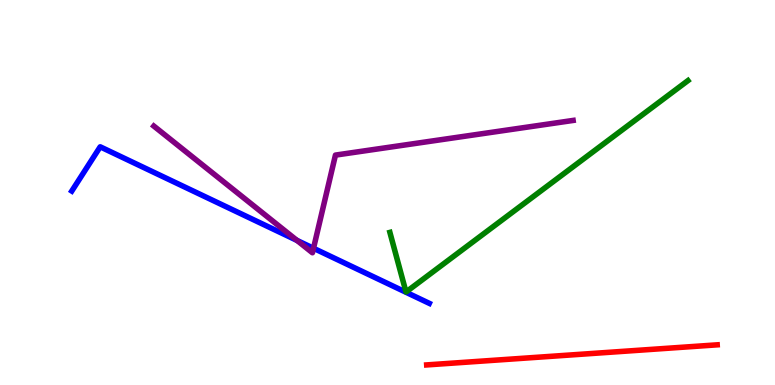[{'lines': ['blue', 'red'], 'intersections': []}, {'lines': ['green', 'red'], 'intersections': []}, {'lines': ['purple', 'red'], 'intersections': []}, {'lines': ['blue', 'green'], 'intersections': []}, {'lines': ['blue', 'purple'], 'intersections': [{'x': 3.83, 'y': 3.76}, {'x': 4.05, 'y': 3.55}]}, {'lines': ['green', 'purple'], 'intersections': []}]